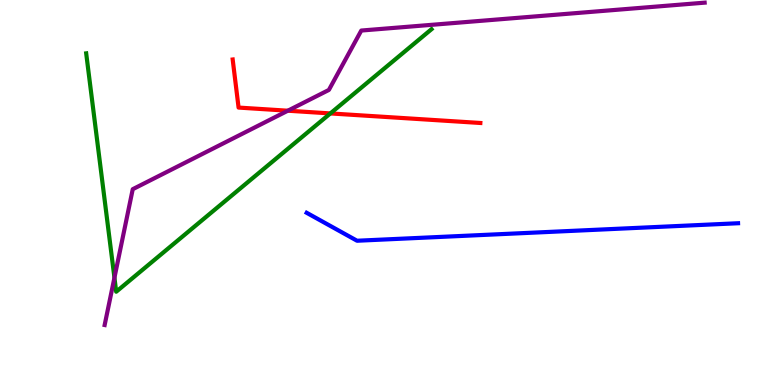[{'lines': ['blue', 'red'], 'intersections': []}, {'lines': ['green', 'red'], 'intersections': [{'x': 4.26, 'y': 7.05}]}, {'lines': ['purple', 'red'], 'intersections': [{'x': 3.71, 'y': 7.12}]}, {'lines': ['blue', 'green'], 'intersections': []}, {'lines': ['blue', 'purple'], 'intersections': []}, {'lines': ['green', 'purple'], 'intersections': [{'x': 1.48, 'y': 2.79}]}]